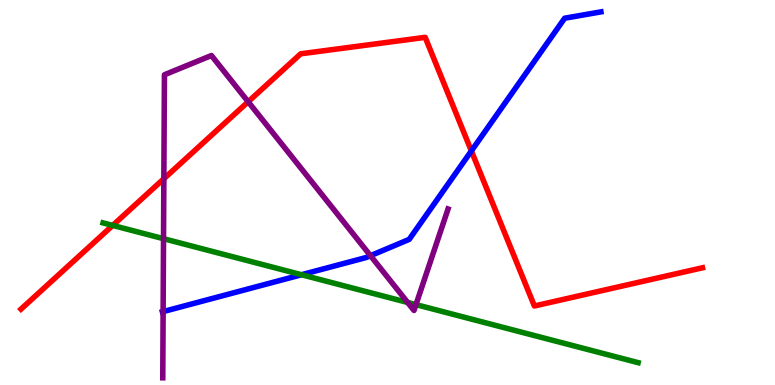[{'lines': ['blue', 'red'], 'intersections': [{'x': 6.08, 'y': 6.08}]}, {'lines': ['green', 'red'], 'intersections': [{'x': 1.45, 'y': 4.14}]}, {'lines': ['purple', 'red'], 'intersections': [{'x': 2.11, 'y': 5.36}, {'x': 3.2, 'y': 7.36}]}, {'lines': ['blue', 'green'], 'intersections': [{'x': 3.89, 'y': 2.86}]}, {'lines': ['blue', 'purple'], 'intersections': [{'x': 2.1, 'y': 1.91}, {'x': 4.78, 'y': 3.36}]}, {'lines': ['green', 'purple'], 'intersections': [{'x': 2.11, 'y': 3.8}, {'x': 5.26, 'y': 2.14}, {'x': 5.37, 'y': 2.09}]}]